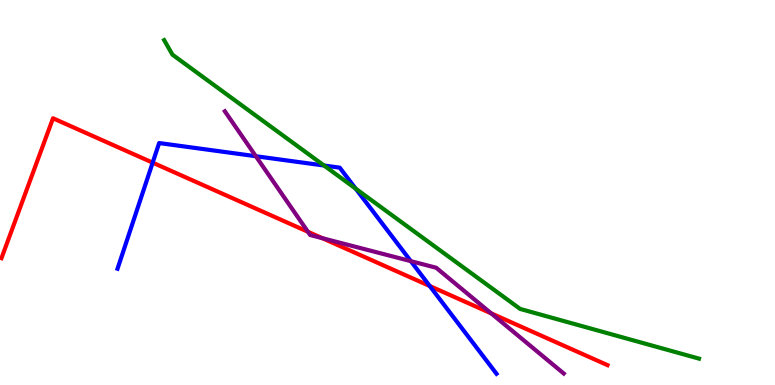[{'lines': ['blue', 'red'], 'intersections': [{'x': 1.97, 'y': 5.78}, {'x': 5.55, 'y': 2.57}]}, {'lines': ['green', 'red'], 'intersections': []}, {'lines': ['purple', 'red'], 'intersections': [{'x': 3.97, 'y': 3.98}, {'x': 4.16, 'y': 3.81}, {'x': 6.34, 'y': 1.86}]}, {'lines': ['blue', 'green'], 'intersections': [{'x': 4.18, 'y': 5.7}, {'x': 4.59, 'y': 5.1}]}, {'lines': ['blue', 'purple'], 'intersections': [{'x': 3.3, 'y': 5.94}, {'x': 5.3, 'y': 3.22}]}, {'lines': ['green', 'purple'], 'intersections': []}]